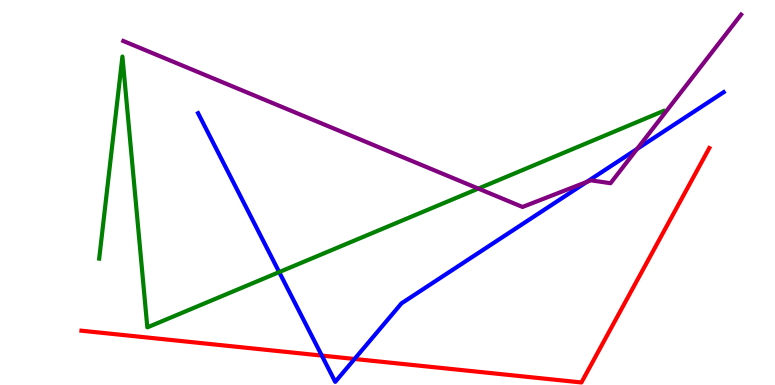[{'lines': ['blue', 'red'], 'intersections': [{'x': 4.15, 'y': 0.764}, {'x': 4.57, 'y': 0.676}]}, {'lines': ['green', 'red'], 'intersections': []}, {'lines': ['purple', 'red'], 'intersections': []}, {'lines': ['blue', 'green'], 'intersections': [{'x': 3.6, 'y': 2.93}]}, {'lines': ['blue', 'purple'], 'intersections': [{'x': 7.57, 'y': 5.27}, {'x': 8.22, 'y': 6.13}]}, {'lines': ['green', 'purple'], 'intersections': [{'x': 6.17, 'y': 5.1}]}]